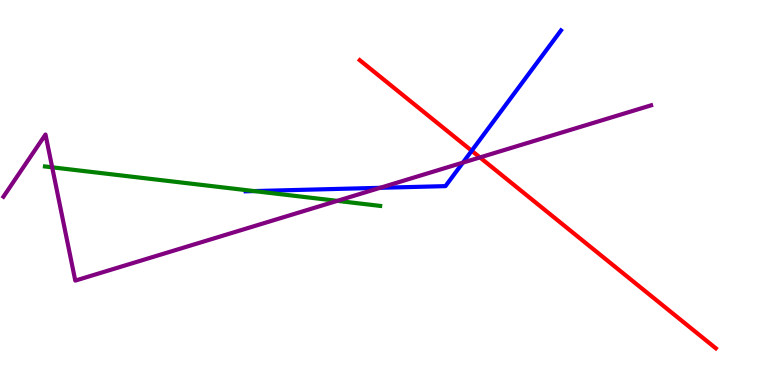[{'lines': ['blue', 'red'], 'intersections': [{'x': 6.09, 'y': 6.08}]}, {'lines': ['green', 'red'], 'intersections': []}, {'lines': ['purple', 'red'], 'intersections': [{'x': 6.19, 'y': 5.91}]}, {'lines': ['blue', 'green'], 'intersections': [{'x': 3.28, 'y': 5.04}]}, {'lines': ['blue', 'purple'], 'intersections': [{'x': 4.9, 'y': 5.12}, {'x': 5.97, 'y': 5.78}]}, {'lines': ['green', 'purple'], 'intersections': [{'x': 0.673, 'y': 5.65}, {'x': 4.35, 'y': 4.78}]}]